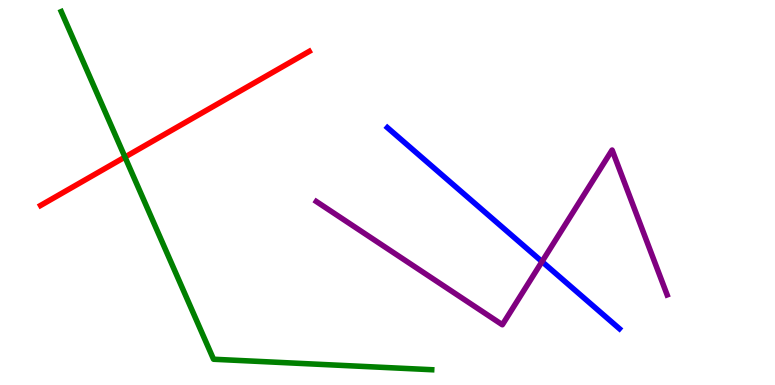[{'lines': ['blue', 'red'], 'intersections': []}, {'lines': ['green', 'red'], 'intersections': [{'x': 1.61, 'y': 5.92}]}, {'lines': ['purple', 'red'], 'intersections': []}, {'lines': ['blue', 'green'], 'intersections': []}, {'lines': ['blue', 'purple'], 'intersections': [{'x': 6.99, 'y': 3.2}]}, {'lines': ['green', 'purple'], 'intersections': []}]